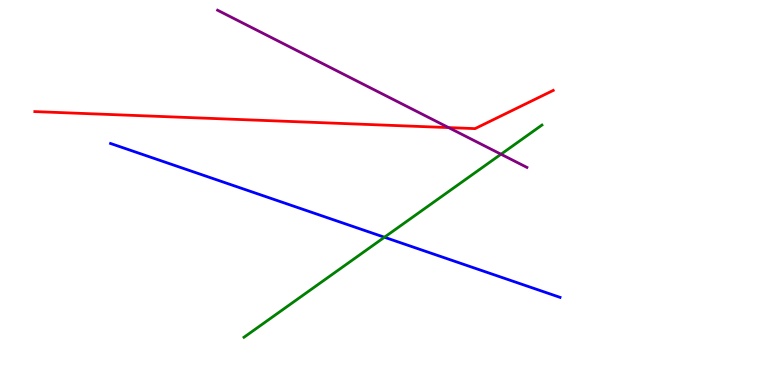[{'lines': ['blue', 'red'], 'intersections': []}, {'lines': ['green', 'red'], 'intersections': []}, {'lines': ['purple', 'red'], 'intersections': [{'x': 5.79, 'y': 6.69}]}, {'lines': ['blue', 'green'], 'intersections': [{'x': 4.96, 'y': 3.84}]}, {'lines': ['blue', 'purple'], 'intersections': []}, {'lines': ['green', 'purple'], 'intersections': [{'x': 6.46, 'y': 5.99}]}]